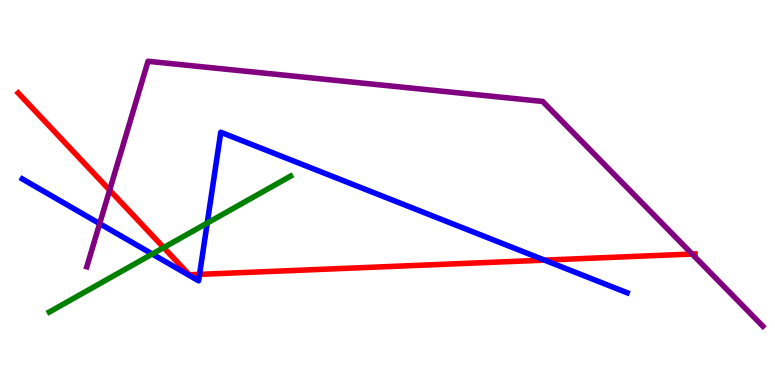[{'lines': ['blue', 'red'], 'intersections': [{'x': 2.58, 'y': 2.87}, {'x': 7.03, 'y': 3.24}]}, {'lines': ['green', 'red'], 'intersections': [{'x': 2.11, 'y': 3.57}]}, {'lines': ['purple', 'red'], 'intersections': [{'x': 1.41, 'y': 5.06}, {'x': 8.93, 'y': 3.4}]}, {'lines': ['blue', 'green'], 'intersections': [{'x': 1.96, 'y': 3.4}, {'x': 2.67, 'y': 4.21}]}, {'lines': ['blue', 'purple'], 'intersections': [{'x': 1.29, 'y': 4.19}]}, {'lines': ['green', 'purple'], 'intersections': []}]